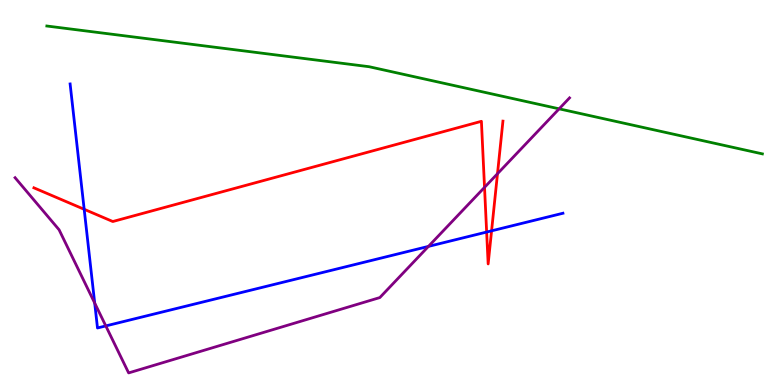[{'lines': ['blue', 'red'], 'intersections': [{'x': 1.09, 'y': 4.56}, {'x': 6.28, 'y': 3.97}, {'x': 6.34, 'y': 4.0}]}, {'lines': ['green', 'red'], 'intersections': []}, {'lines': ['purple', 'red'], 'intersections': [{'x': 6.25, 'y': 5.13}, {'x': 6.42, 'y': 5.49}]}, {'lines': ['blue', 'green'], 'intersections': []}, {'lines': ['blue', 'purple'], 'intersections': [{'x': 1.22, 'y': 2.13}, {'x': 1.37, 'y': 1.53}, {'x': 5.53, 'y': 3.6}]}, {'lines': ['green', 'purple'], 'intersections': [{'x': 7.21, 'y': 7.17}]}]